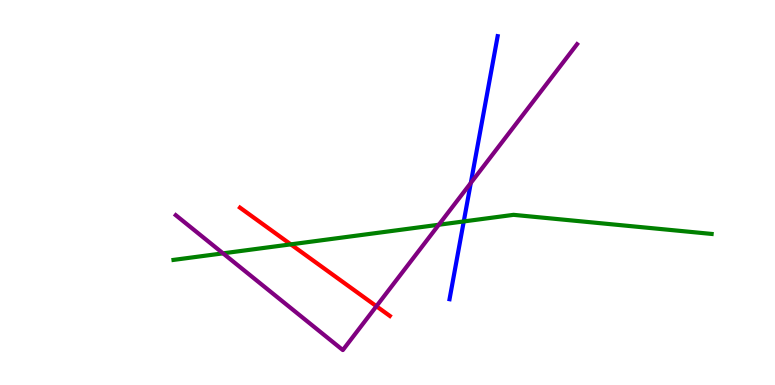[{'lines': ['blue', 'red'], 'intersections': []}, {'lines': ['green', 'red'], 'intersections': [{'x': 3.75, 'y': 3.65}]}, {'lines': ['purple', 'red'], 'intersections': [{'x': 4.86, 'y': 2.05}]}, {'lines': ['blue', 'green'], 'intersections': [{'x': 5.98, 'y': 4.25}]}, {'lines': ['blue', 'purple'], 'intersections': [{'x': 6.07, 'y': 5.25}]}, {'lines': ['green', 'purple'], 'intersections': [{'x': 2.88, 'y': 3.42}, {'x': 5.66, 'y': 4.16}]}]